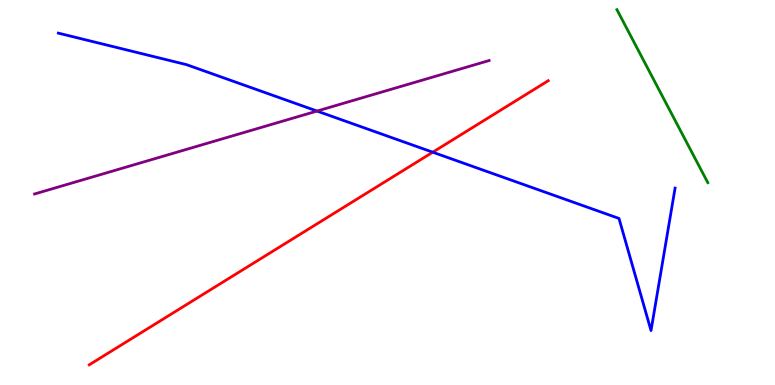[{'lines': ['blue', 'red'], 'intersections': [{'x': 5.58, 'y': 6.05}]}, {'lines': ['green', 'red'], 'intersections': []}, {'lines': ['purple', 'red'], 'intersections': []}, {'lines': ['blue', 'green'], 'intersections': []}, {'lines': ['blue', 'purple'], 'intersections': [{'x': 4.09, 'y': 7.12}]}, {'lines': ['green', 'purple'], 'intersections': []}]